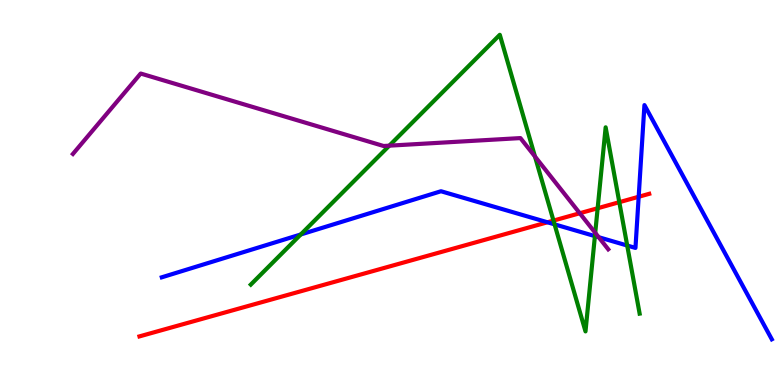[{'lines': ['blue', 'red'], 'intersections': [{'x': 7.06, 'y': 4.23}, {'x': 8.24, 'y': 4.89}]}, {'lines': ['green', 'red'], 'intersections': [{'x': 7.14, 'y': 4.27}, {'x': 7.71, 'y': 4.59}, {'x': 7.99, 'y': 4.75}]}, {'lines': ['purple', 'red'], 'intersections': [{'x': 7.48, 'y': 4.46}]}, {'lines': ['blue', 'green'], 'intersections': [{'x': 3.88, 'y': 3.91}, {'x': 7.16, 'y': 4.17}, {'x': 7.68, 'y': 3.87}, {'x': 8.09, 'y': 3.62}]}, {'lines': ['blue', 'purple'], 'intersections': [{'x': 7.73, 'y': 3.84}]}, {'lines': ['green', 'purple'], 'intersections': [{'x': 5.02, 'y': 6.22}, {'x': 6.9, 'y': 5.94}, {'x': 7.68, 'y': 3.95}]}]